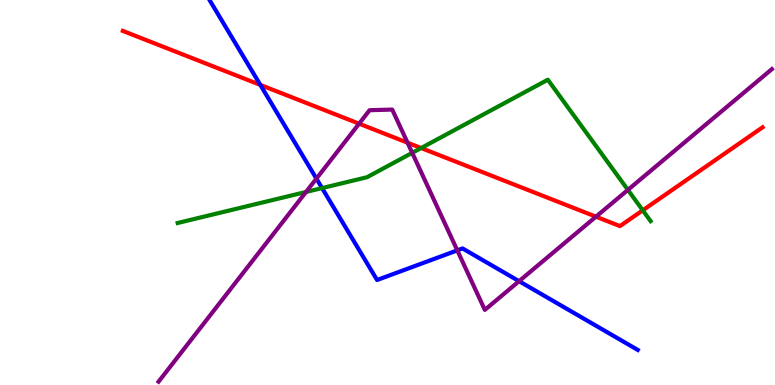[{'lines': ['blue', 'red'], 'intersections': [{'x': 3.36, 'y': 7.79}]}, {'lines': ['green', 'red'], 'intersections': [{'x': 5.43, 'y': 6.15}, {'x': 8.29, 'y': 4.54}]}, {'lines': ['purple', 'red'], 'intersections': [{'x': 4.63, 'y': 6.79}, {'x': 5.26, 'y': 6.29}, {'x': 7.69, 'y': 4.37}]}, {'lines': ['blue', 'green'], 'intersections': [{'x': 4.16, 'y': 5.11}]}, {'lines': ['blue', 'purple'], 'intersections': [{'x': 4.08, 'y': 5.36}, {'x': 5.9, 'y': 3.5}, {'x': 6.7, 'y': 2.7}]}, {'lines': ['green', 'purple'], 'intersections': [{'x': 3.95, 'y': 5.01}, {'x': 5.32, 'y': 6.03}, {'x': 8.1, 'y': 5.07}]}]